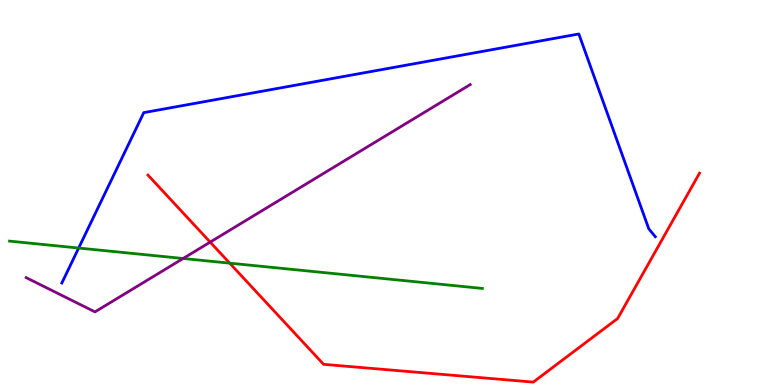[{'lines': ['blue', 'red'], 'intersections': []}, {'lines': ['green', 'red'], 'intersections': [{'x': 2.96, 'y': 3.16}]}, {'lines': ['purple', 'red'], 'intersections': [{'x': 2.71, 'y': 3.71}]}, {'lines': ['blue', 'green'], 'intersections': [{'x': 1.01, 'y': 3.56}]}, {'lines': ['blue', 'purple'], 'intersections': []}, {'lines': ['green', 'purple'], 'intersections': [{'x': 2.36, 'y': 3.29}]}]